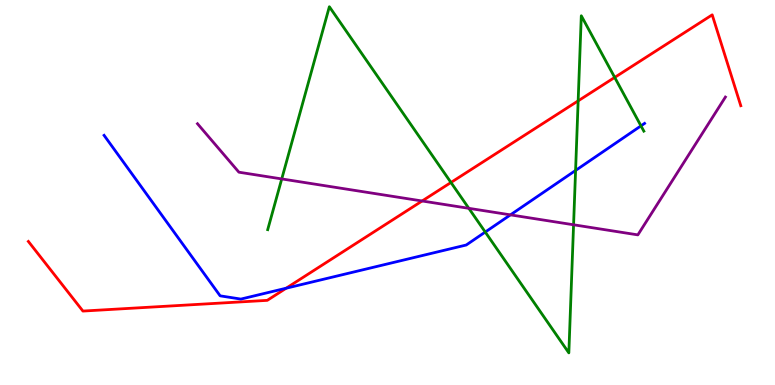[{'lines': ['blue', 'red'], 'intersections': [{'x': 3.69, 'y': 2.51}]}, {'lines': ['green', 'red'], 'intersections': [{'x': 5.82, 'y': 5.26}, {'x': 7.46, 'y': 7.38}, {'x': 7.93, 'y': 7.99}]}, {'lines': ['purple', 'red'], 'intersections': [{'x': 5.45, 'y': 4.78}]}, {'lines': ['blue', 'green'], 'intersections': [{'x': 6.26, 'y': 3.97}, {'x': 7.43, 'y': 5.57}, {'x': 8.27, 'y': 6.73}]}, {'lines': ['blue', 'purple'], 'intersections': [{'x': 6.59, 'y': 4.42}]}, {'lines': ['green', 'purple'], 'intersections': [{'x': 3.64, 'y': 5.35}, {'x': 6.05, 'y': 4.59}, {'x': 7.4, 'y': 4.16}]}]